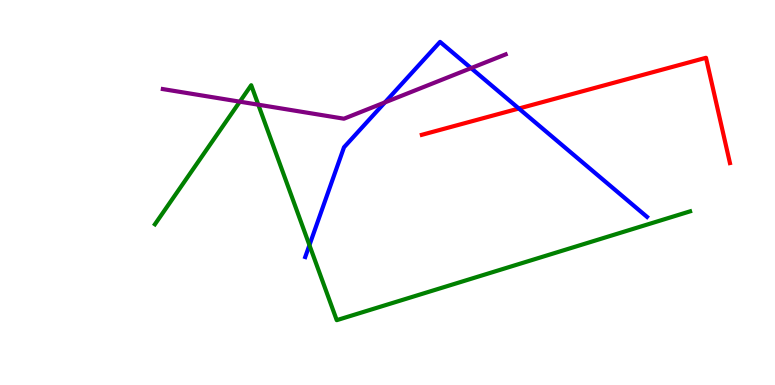[{'lines': ['blue', 'red'], 'intersections': [{'x': 6.69, 'y': 7.18}]}, {'lines': ['green', 'red'], 'intersections': []}, {'lines': ['purple', 'red'], 'intersections': []}, {'lines': ['blue', 'green'], 'intersections': [{'x': 3.99, 'y': 3.63}]}, {'lines': ['blue', 'purple'], 'intersections': [{'x': 4.97, 'y': 7.34}, {'x': 6.08, 'y': 8.23}]}, {'lines': ['green', 'purple'], 'intersections': [{'x': 3.09, 'y': 7.36}, {'x': 3.33, 'y': 7.28}]}]